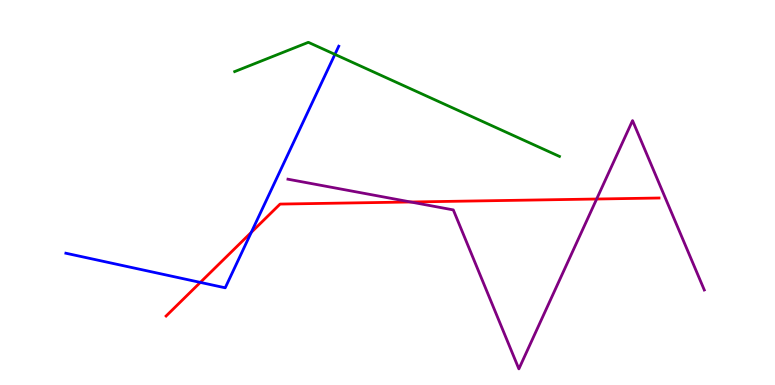[{'lines': ['blue', 'red'], 'intersections': [{'x': 2.58, 'y': 2.66}, {'x': 3.24, 'y': 3.96}]}, {'lines': ['green', 'red'], 'intersections': []}, {'lines': ['purple', 'red'], 'intersections': [{'x': 5.3, 'y': 4.75}, {'x': 7.7, 'y': 4.83}]}, {'lines': ['blue', 'green'], 'intersections': [{'x': 4.32, 'y': 8.59}]}, {'lines': ['blue', 'purple'], 'intersections': []}, {'lines': ['green', 'purple'], 'intersections': []}]